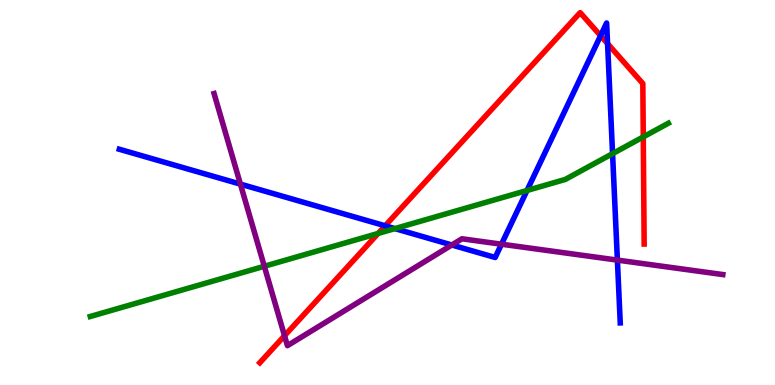[{'lines': ['blue', 'red'], 'intersections': [{'x': 4.97, 'y': 4.14}, {'x': 7.75, 'y': 9.07}, {'x': 7.84, 'y': 8.87}]}, {'lines': ['green', 'red'], 'intersections': [{'x': 4.88, 'y': 3.94}, {'x': 8.3, 'y': 6.44}]}, {'lines': ['purple', 'red'], 'intersections': [{'x': 3.67, 'y': 1.28}]}, {'lines': ['blue', 'green'], 'intersections': [{'x': 5.1, 'y': 4.06}, {'x': 6.8, 'y': 5.05}, {'x': 7.9, 'y': 6.01}]}, {'lines': ['blue', 'purple'], 'intersections': [{'x': 3.1, 'y': 5.22}, {'x': 5.83, 'y': 3.64}, {'x': 6.47, 'y': 3.66}, {'x': 7.97, 'y': 3.24}]}, {'lines': ['green', 'purple'], 'intersections': [{'x': 3.41, 'y': 3.08}]}]